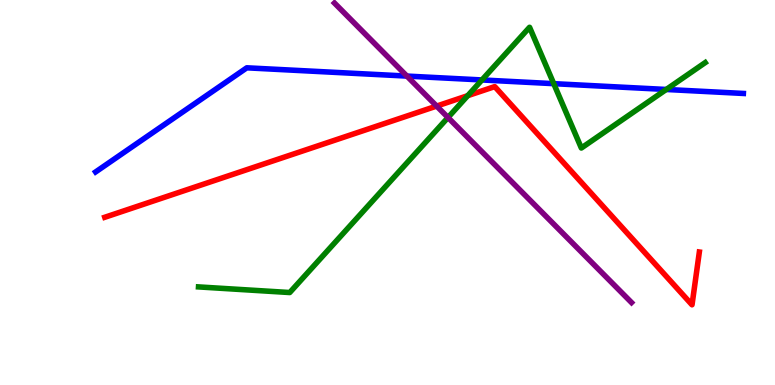[{'lines': ['blue', 'red'], 'intersections': []}, {'lines': ['green', 'red'], 'intersections': [{'x': 6.04, 'y': 7.52}]}, {'lines': ['purple', 'red'], 'intersections': [{'x': 5.63, 'y': 7.24}]}, {'lines': ['blue', 'green'], 'intersections': [{'x': 6.22, 'y': 7.92}, {'x': 7.15, 'y': 7.83}, {'x': 8.6, 'y': 7.68}]}, {'lines': ['blue', 'purple'], 'intersections': [{'x': 5.25, 'y': 8.02}]}, {'lines': ['green', 'purple'], 'intersections': [{'x': 5.78, 'y': 6.95}]}]